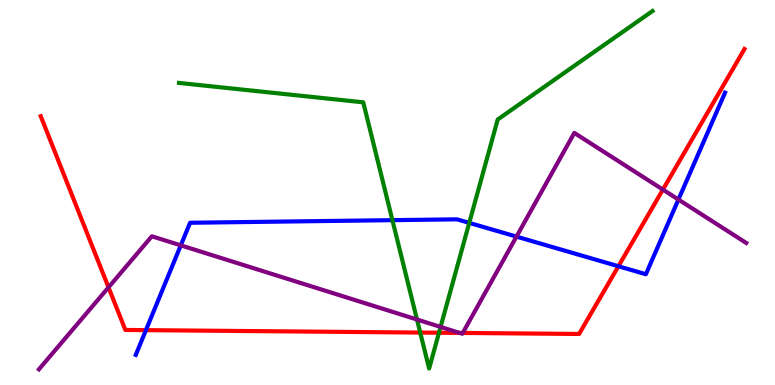[{'lines': ['blue', 'red'], 'intersections': [{'x': 1.88, 'y': 1.42}, {'x': 7.98, 'y': 3.08}]}, {'lines': ['green', 'red'], 'intersections': [{'x': 5.42, 'y': 1.36}, {'x': 5.66, 'y': 1.36}]}, {'lines': ['purple', 'red'], 'intersections': [{'x': 1.4, 'y': 2.54}, {'x': 5.93, 'y': 1.35}, {'x': 5.97, 'y': 1.35}, {'x': 8.55, 'y': 5.08}]}, {'lines': ['blue', 'green'], 'intersections': [{'x': 5.06, 'y': 4.28}, {'x': 6.05, 'y': 4.21}]}, {'lines': ['blue', 'purple'], 'intersections': [{'x': 2.33, 'y': 3.63}, {'x': 6.66, 'y': 3.85}, {'x': 8.75, 'y': 4.82}]}, {'lines': ['green', 'purple'], 'intersections': [{'x': 5.38, 'y': 1.7}, {'x': 5.68, 'y': 1.51}]}]